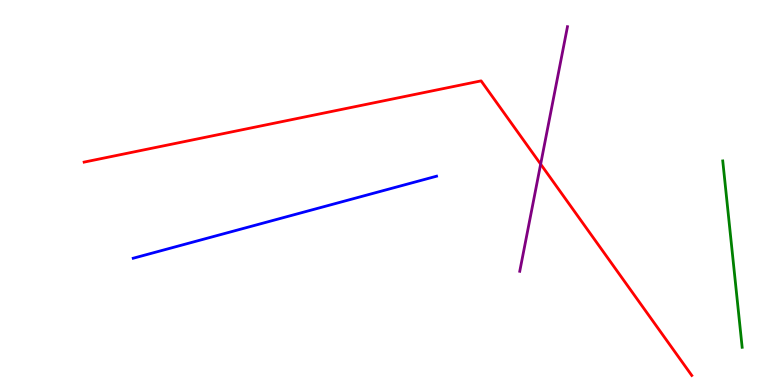[{'lines': ['blue', 'red'], 'intersections': []}, {'lines': ['green', 'red'], 'intersections': []}, {'lines': ['purple', 'red'], 'intersections': [{'x': 6.98, 'y': 5.74}]}, {'lines': ['blue', 'green'], 'intersections': []}, {'lines': ['blue', 'purple'], 'intersections': []}, {'lines': ['green', 'purple'], 'intersections': []}]